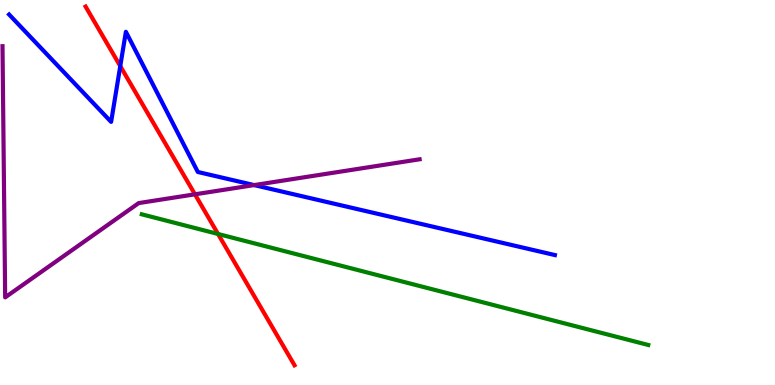[{'lines': ['blue', 'red'], 'intersections': [{'x': 1.55, 'y': 8.28}]}, {'lines': ['green', 'red'], 'intersections': [{'x': 2.81, 'y': 3.92}]}, {'lines': ['purple', 'red'], 'intersections': [{'x': 2.52, 'y': 4.95}]}, {'lines': ['blue', 'green'], 'intersections': []}, {'lines': ['blue', 'purple'], 'intersections': [{'x': 3.28, 'y': 5.19}]}, {'lines': ['green', 'purple'], 'intersections': []}]